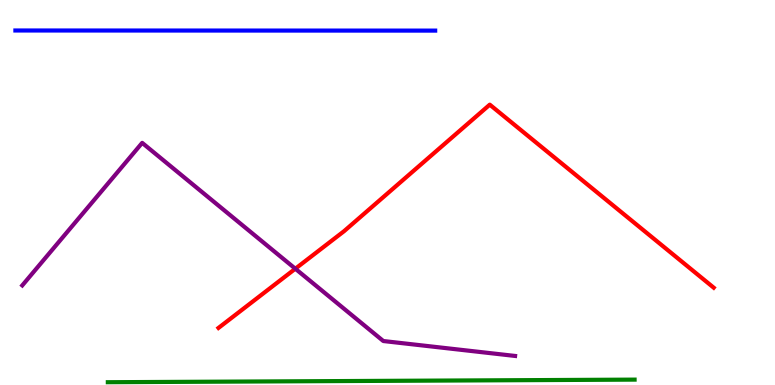[{'lines': ['blue', 'red'], 'intersections': []}, {'lines': ['green', 'red'], 'intersections': []}, {'lines': ['purple', 'red'], 'intersections': [{'x': 3.81, 'y': 3.02}]}, {'lines': ['blue', 'green'], 'intersections': []}, {'lines': ['blue', 'purple'], 'intersections': []}, {'lines': ['green', 'purple'], 'intersections': []}]